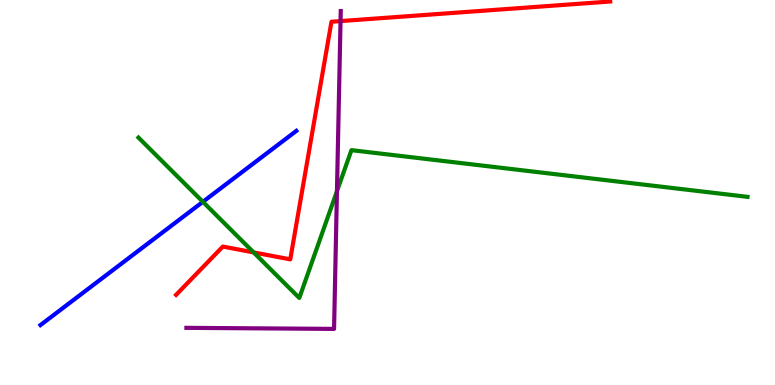[{'lines': ['blue', 'red'], 'intersections': []}, {'lines': ['green', 'red'], 'intersections': [{'x': 3.27, 'y': 3.44}]}, {'lines': ['purple', 'red'], 'intersections': [{'x': 4.39, 'y': 9.45}]}, {'lines': ['blue', 'green'], 'intersections': [{'x': 2.62, 'y': 4.76}]}, {'lines': ['blue', 'purple'], 'intersections': []}, {'lines': ['green', 'purple'], 'intersections': [{'x': 4.35, 'y': 5.03}]}]